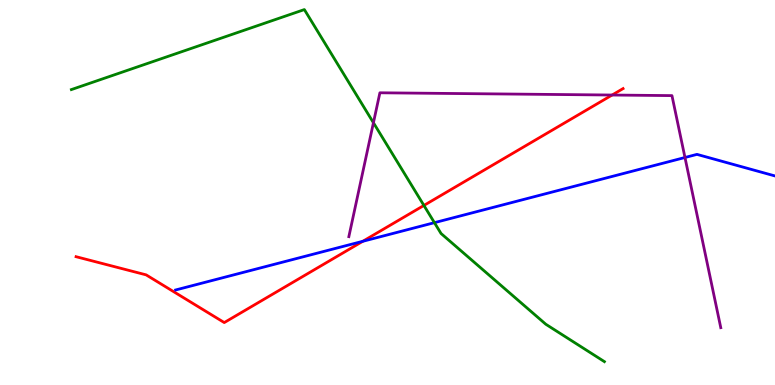[{'lines': ['blue', 'red'], 'intersections': [{'x': 4.68, 'y': 3.73}]}, {'lines': ['green', 'red'], 'intersections': [{'x': 5.47, 'y': 4.66}]}, {'lines': ['purple', 'red'], 'intersections': [{'x': 7.9, 'y': 7.53}]}, {'lines': ['blue', 'green'], 'intersections': [{'x': 5.61, 'y': 4.22}]}, {'lines': ['blue', 'purple'], 'intersections': [{'x': 8.84, 'y': 5.91}]}, {'lines': ['green', 'purple'], 'intersections': [{'x': 4.82, 'y': 6.81}]}]